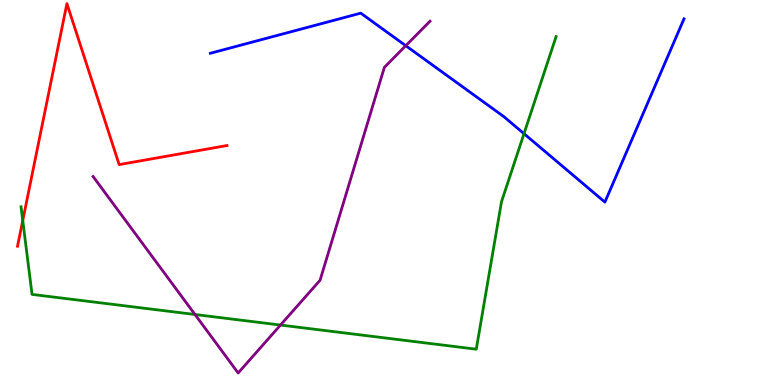[{'lines': ['blue', 'red'], 'intersections': []}, {'lines': ['green', 'red'], 'intersections': [{'x': 0.294, 'y': 4.27}]}, {'lines': ['purple', 'red'], 'intersections': []}, {'lines': ['blue', 'green'], 'intersections': [{'x': 6.76, 'y': 6.53}]}, {'lines': ['blue', 'purple'], 'intersections': [{'x': 5.24, 'y': 8.81}]}, {'lines': ['green', 'purple'], 'intersections': [{'x': 2.52, 'y': 1.83}, {'x': 3.62, 'y': 1.56}]}]